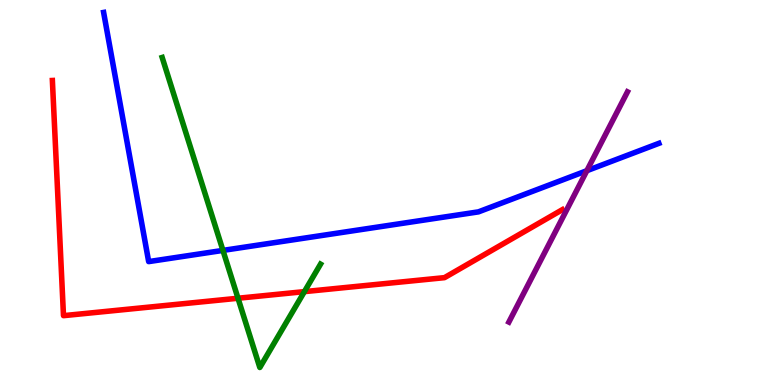[{'lines': ['blue', 'red'], 'intersections': []}, {'lines': ['green', 'red'], 'intersections': [{'x': 3.07, 'y': 2.25}, {'x': 3.93, 'y': 2.43}]}, {'lines': ['purple', 'red'], 'intersections': []}, {'lines': ['blue', 'green'], 'intersections': [{'x': 2.88, 'y': 3.5}]}, {'lines': ['blue', 'purple'], 'intersections': [{'x': 7.57, 'y': 5.57}]}, {'lines': ['green', 'purple'], 'intersections': []}]